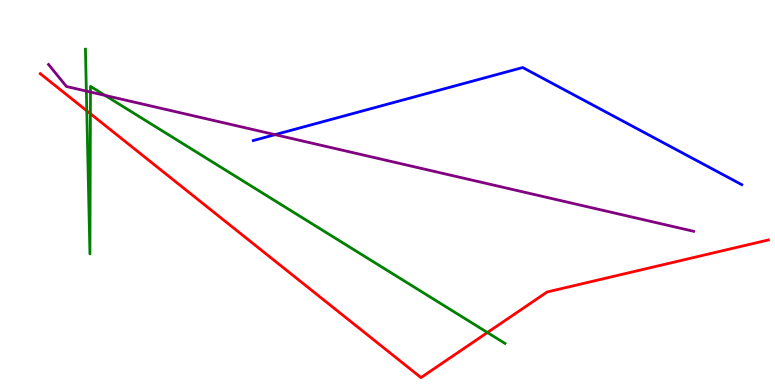[{'lines': ['blue', 'red'], 'intersections': []}, {'lines': ['green', 'red'], 'intersections': [{'x': 1.12, 'y': 7.12}, {'x': 1.17, 'y': 7.05}, {'x': 6.29, 'y': 1.36}]}, {'lines': ['purple', 'red'], 'intersections': []}, {'lines': ['blue', 'green'], 'intersections': []}, {'lines': ['blue', 'purple'], 'intersections': [{'x': 3.55, 'y': 6.5}]}, {'lines': ['green', 'purple'], 'intersections': [{'x': 1.11, 'y': 7.63}, {'x': 1.17, 'y': 7.61}, {'x': 1.36, 'y': 7.52}]}]